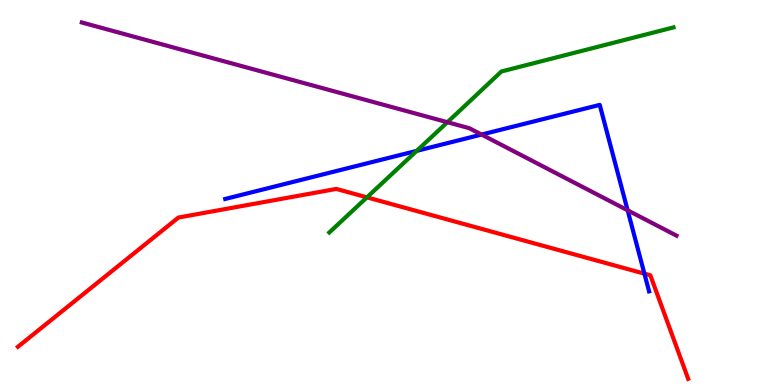[{'lines': ['blue', 'red'], 'intersections': [{'x': 8.31, 'y': 2.89}]}, {'lines': ['green', 'red'], 'intersections': [{'x': 4.73, 'y': 4.87}]}, {'lines': ['purple', 'red'], 'intersections': []}, {'lines': ['blue', 'green'], 'intersections': [{'x': 5.38, 'y': 6.08}]}, {'lines': ['blue', 'purple'], 'intersections': [{'x': 6.21, 'y': 6.5}, {'x': 8.1, 'y': 4.54}]}, {'lines': ['green', 'purple'], 'intersections': [{'x': 5.77, 'y': 6.83}]}]